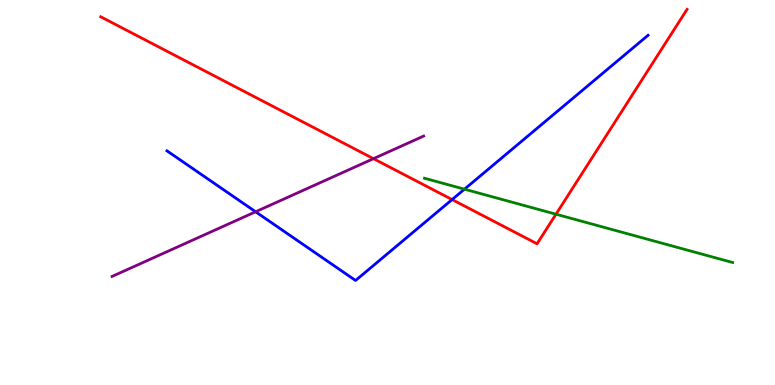[{'lines': ['blue', 'red'], 'intersections': [{'x': 5.83, 'y': 4.82}]}, {'lines': ['green', 'red'], 'intersections': [{'x': 7.17, 'y': 4.44}]}, {'lines': ['purple', 'red'], 'intersections': [{'x': 4.82, 'y': 5.88}]}, {'lines': ['blue', 'green'], 'intersections': [{'x': 5.99, 'y': 5.09}]}, {'lines': ['blue', 'purple'], 'intersections': [{'x': 3.3, 'y': 4.5}]}, {'lines': ['green', 'purple'], 'intersections': []}]